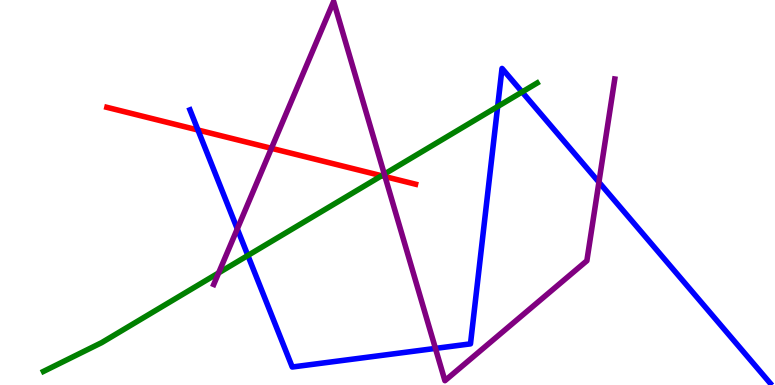[{'lines': ['blue', 'red'], 'intersections': [{'x': 2.55, 'y': 6.62}]}, {'lines': ['green', 'red'], 'intersections': [{'x': 4.92, 'y': 5.44}]}, {'lines': ['purple', 'red'], 'intersections': [{'x': 3.5, 'y': 6.15}, {'x': 4.97, 'y': 5.41}]}, {'lines': ['blue', 'green'], 'intersections': [{'x': 3.2, 'y': 3.36}, {'x': 6.42, 'y': 7.23}, {'x': 6.74, 'y': 7.61}]}, {'lines': ['blue', 'purple'], 'intersections': [{'x': 3.06, 'y': 4.06}, {'x': 5.62, 'y': 0.95}, {'x': 7.73, 'y': 5.27}]}, {'lines': ['green', 'purple'], 'intersections': [{'x': 2.82, 'y': 2.91}, {'x': 4.96, 'y': 5.48}]}]